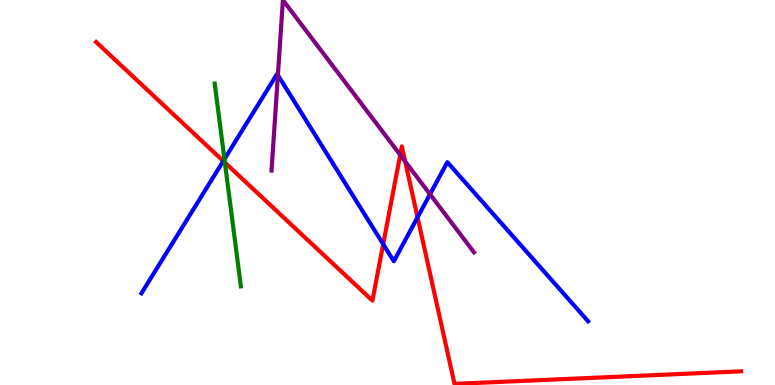[{'lines': ['blue', 'red'], 'intersections': [{'x': 2.88, 'y': 5.82}, {'x': 4.94, 'y': 3.66}, {'x': 5.39, 'y': 4.36}]}, {'lines': ['green', 'red'], 'intersections': [{'x': 2.9, 'y': 5.78}]}, {'lines': ['purple', 'red'], 'intersections': [{'x': 5.16, 'y': 5.98}, {'x': 5.23, 'y': 5.81}]}, {'lines': ['blue', 'green'], 'intersections': [{'x': 2.9, 'y': 5.87}]}, {'lines': ['blue', 'purple'], 'intersections': [{'x': 3.59, 'y': 8.05}, {'x': 5.55, 'y': 4.95}]}, {'lines': ['green', 'purple'], 'intersections': []}]